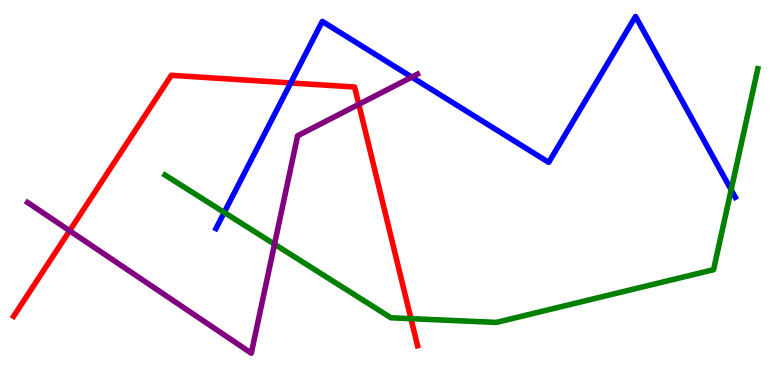[{'lines': ['blue', 'red'], 'intersections': [{'x': 3.75, 'y': 7.85}]}, {'lines': ['green', 'red'], 'intersections': [{'x': 5.3, 'y': 1.72}]}, {'lines': ['purple', 'red'], 'intersections': [{'x': 0.898, 'y': 4.01}, {'x': 4.63, 'y': 7.29}]}, {'lines': ['blue', 'green'], 'intersections': [{'x': 2.89, 'y': 4.48}, {'x': 9.43, 'y': 5.07}]}, {'lines': ['blue', 'purple'], 'intersections': [{'x': 5.31, 'y': 8.0}]}, {'lines': ['green', 'purple'], 'intersections': [{'x': 3.54, 'y': 3.66}]}]